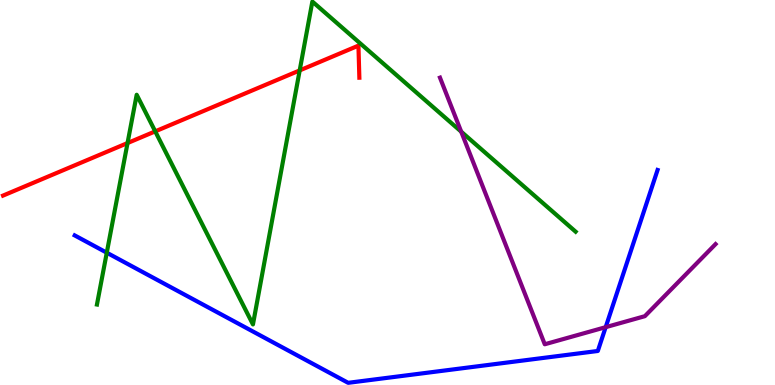[{'lines': ['blue', 'red'], 'intersections': []}, {'lines': ['green', 'red'], 'intersections': [{'x': 1.65, 'y': 6.28}, {'x': 2.0, 'y': 6.59}, {'x': 3.87, 'y': 8.17}]}, {'lines': ['purple', 'red'], 'intersections': []}, {'lines': ['blue', 'green'], 'intersections': [{'x': 1.38, 'y': 3.44}]}, {'lines': ['blue', 'purple'], 'intersections': [{'x': 7.82, 'y': 1.5}]}, {'lines': ['green', 'purple'], 'intersections': [{'x': 5.95, 'y': 6.58}]}]